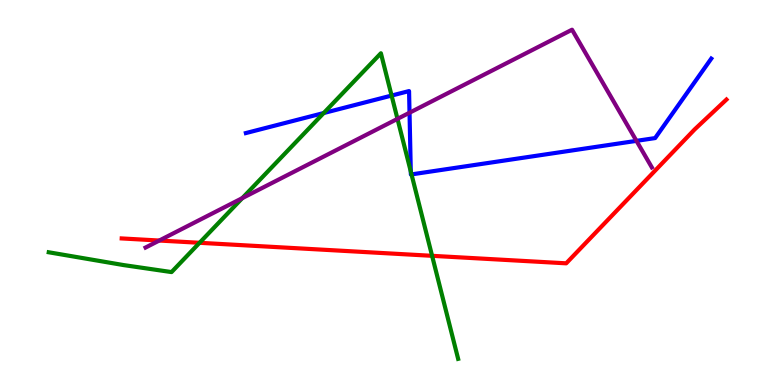[{'lines': ['blue', 'red'], 'intersections': []}, {'lines': ['green', 'red'], 'intersections': [{'x': 2.57, 'y': 3.69}, {'x': 5.58, 'y': 3.36}]}, {'lines': ['purple', 'red'], 'intersections': [{'x': 2.06, 'y': 3.75}]}, {'lines': ['blue', 'green'], 'intersections': [{'x': 4.18, 'y': 7.06}, {'x': 5.05, 'y': 7.52}, {'x': 5.3, 'y': 5.54}, {'x': 5.31, 'y': 5.47}]}, {'lines': ['blue', 'purple'], 'intersections': [{'x': 5.28, 'y': 7.07}, {'x': 8.21, 'y': 6.34}]}, {'lines': ['green', 'purple'], 'intersections': [{'x': 3.13, 'y': 4.85}, {'x': 5.13, 'y': 6.91}]}]